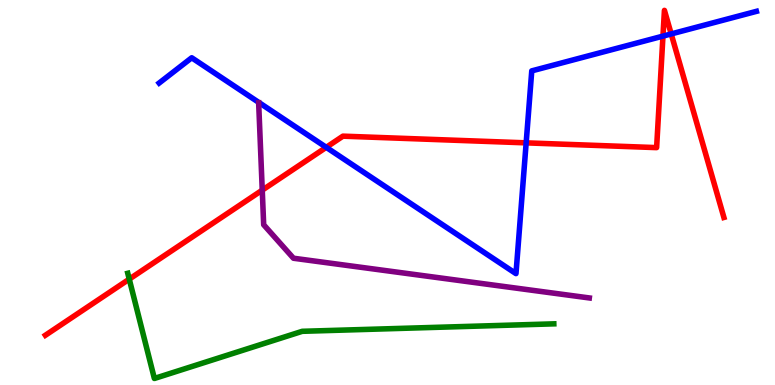[{'lines': ['blue', 'red'], 'intersections': [{'x': 4.21, 'y': 6.17}, {'x': 6.79, 'y': 6.29}, {'x': 8.55, 'y': 9.06}, {'x': 8.66, 'y': 9.12}]}, {'lines': ['green', 'red'], 'intersections': [{'x': 1.67, 'y': 2.75}]}, {'lines': ['purple', 'red'], 'intersections': [{'x': 3.38, 'y': 5.06}]}, {'lines': ['blue', 'green'], 'intersections': []}, {'lines': ['blue', 'purple'], 'intersections': []}, {'lines': ['green', 'purple'], 'intersections': []}]